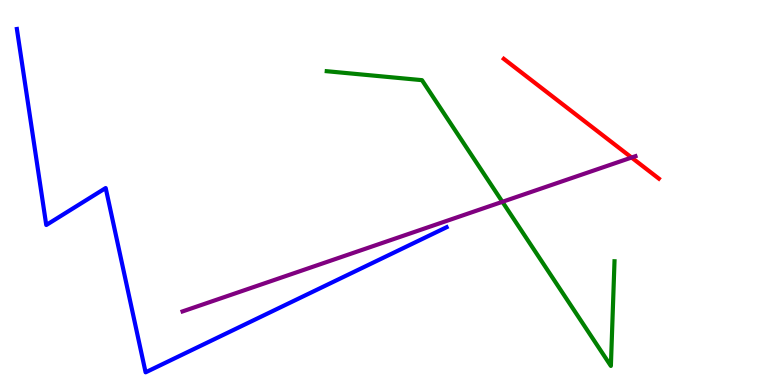[{'lines': ['blue', 'red'], 'intersections': []}, {'lines': ['green', 'red'], 'intersections': []}, {'lines': ['purple', 'red'], 'intersections': [{'x': 8.15, 'y': 5.91}]}, {'lines': ['blue', 'green'], 'intersections': []}, {'lines': ['blue', 'purple'], 'intersections': []}, {'lines': ['green', 'purple'], 'intersections': [{'x': 6.48, 'y': 4.76}]}]